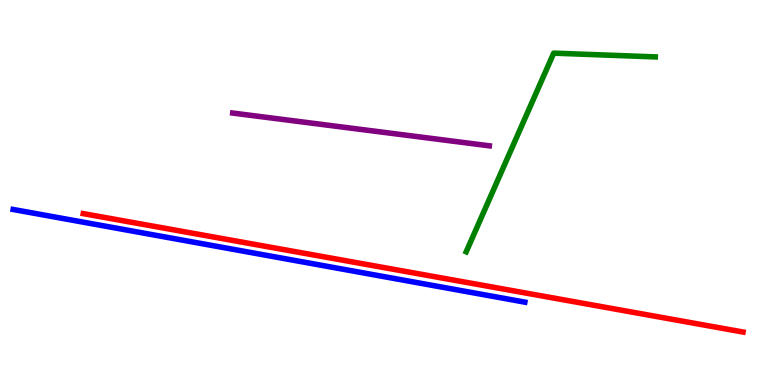[{'lines': ['blue', 'red'], 'intersections': []}, {'lines': ['green', 'red'], 'intersections': []}, {'lines': ['purple', 'red'], 'intersections': []}, {'lines': ['blue', 'green'], 'intersections': []}, {'lines': ['blue', 'purple'], 'intersections': []}, {'lines': ['green', 'purple'], 'intersections': []}]